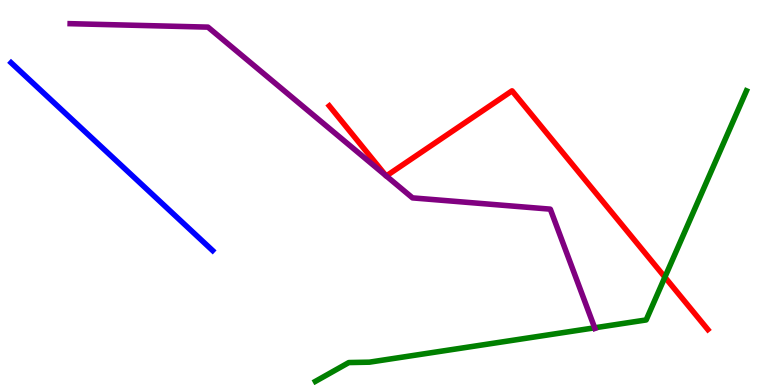[{'lines': ['blue', 'red'], 'intersections': []}, {'lines': ['green', 'red'], 'intersections': [{'x': 8.58, 'y': 2.8}]}, {'lines': ['purple', 'red'], 'intersections': [{'x': 4.98, 'y': 5.44}, {'x': 4.98, 'y': 5.43}]}, {'lines': ['blue', 'green'], 'intersections': []}, {'lines': ['blue', 'purple'], 'intersections': []}, {'lines': ['green', 'purple'], 'intersections': [{'x': 7.67, 'y': 1.49}]}]